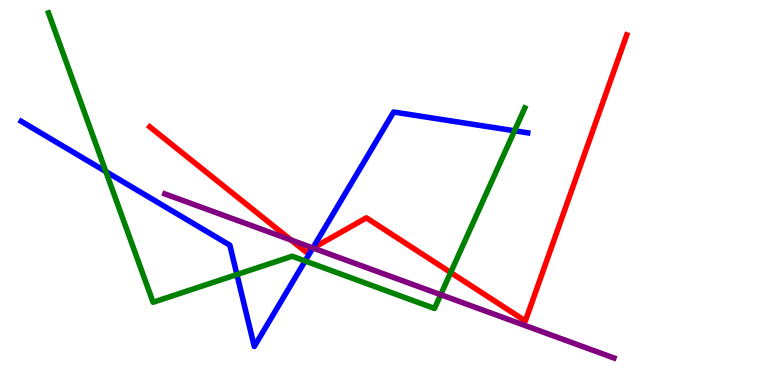[{'lines': ['blue', 'red'], 'intersections': [{'x': 4.03, 'y': 3.55}]}, {'lines': ['green', 'red'], 'intersections': [{'x': 5.82, 'y': 2.92}]}, {'lines': ['purple', 'red'], 'intersections': [{'x': 3.75, 'y': 3.77}, {'x': 4.04, 'y': 3.56}]}, {'lines': ['blue', 'green'], 'intersections': [{'x': 1.37, 'y': 5.54}, {'x': 3.06, 'y': 2.87}, {'x': 3.94, 'y': 3.22}, {'x': 6.64, 'y': 6.6}]}, {'lines': ['blue', 'purple'], 'intersections': [{'x': 4.04, 'y': 3.56}]}, {'lines': ['green', 'purple'], 'intersections': [{'x': 5.69, 'y': 2.35}]}]